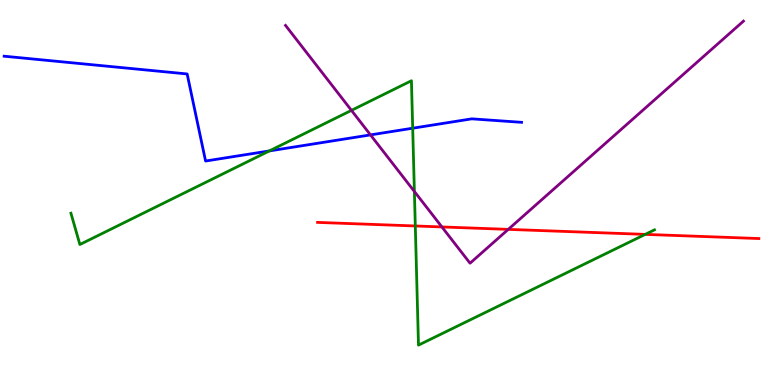[{'lines': ['blue', 'red'], 'intersections': []}, {'lines': ['green', 'red'], 'intersections': [{'x': 5.36, 'y': 4.13}, {'x': 8.33, 'y': 3.91}]}, {'lines': ['purple', 'red'], 'intersections': [{'x': 5.7, 'y': 4.11}, {'x': 6.56, 'y': 4.04}]}, {'lines': ['blue', 'green'], 'intersections': [{'x': 3.48, 'y': 6.08}, {'x': 5.33, 'y': 6.67}]}, {'lines': ['blue', 'purple'], 'intersections': [{'x': 4.78, 'y': 6.5}]}, {'lines': ['green', 'purple'], 'intersections': [{'x': 4.53, 'y': 7.13}, {'x': 5.35, 'y': 5.03}]}]